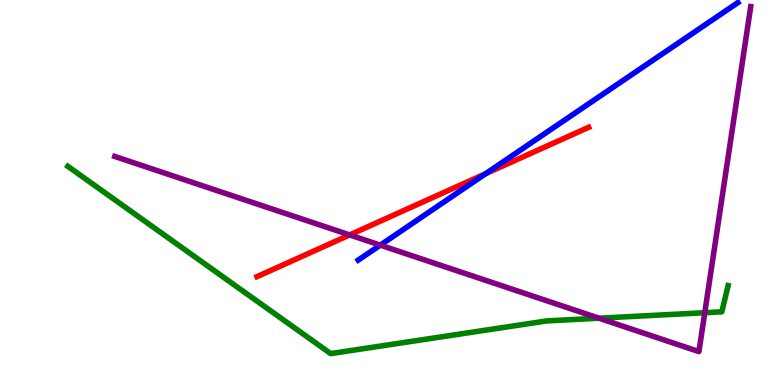[{'lines': ['blue', 'red'], 'intersections': [{'x': 6.27, 'y': 5.49}]}, {'lines': ['green', 'red'], 'intersections': []}, {'lines': ['purple', 'red'], 'intersections': [{'x': 4.51, 'y': 3.9}]}, {'lines': ['blue', 'green'], 'intersections': []}, {'lines': ['blue', 'purple'], 'intersections': [{'x': 4.91, 'y': 3.63}]}, {'lines': ['green', 'purple'], 'intersections': [{'x': 7.73, 'y': 1.74}, {'x': 9.09, 'y': 1.88}]}]